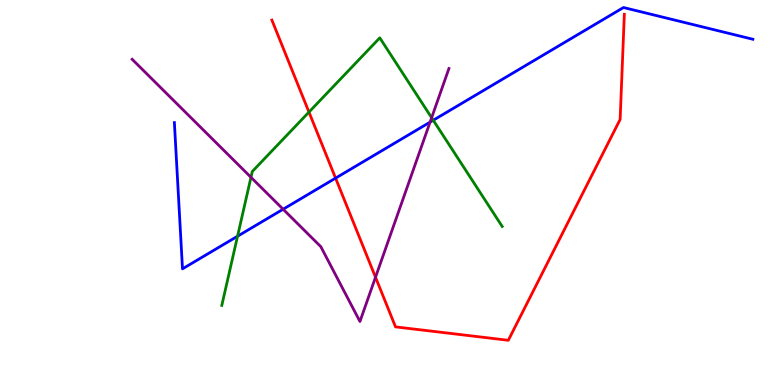[{'lines': ['blue', 'red'], 'intersections': [{'x': 4.33, 'y': 5.37}]}, {'lines': ['green', 'red'], 'intersections': [{'x': 3.99, 'y': 7.09}]}, {'lines': ['purple', 'red'], 'intersections': [{'x': 4.85, 'y': 2.8}]}, {'lines': ['blue', 'green'], 'intersections': [{'x': 3.07, 'y': 3.86}, {'x': 5.59, 'y': 6.88}]}, {'lines': ['blue', 'purple'], 'intersections': [{'x': 3.65, 'y': 4.57}, {'x': 5.55, 'y': 6.83}]}, {'lines': ['green', 'purple'], 'intersections': [{'x': 3.24, 'y': 5.39}, {'x': 5.57, 'y': 6.94}]}]